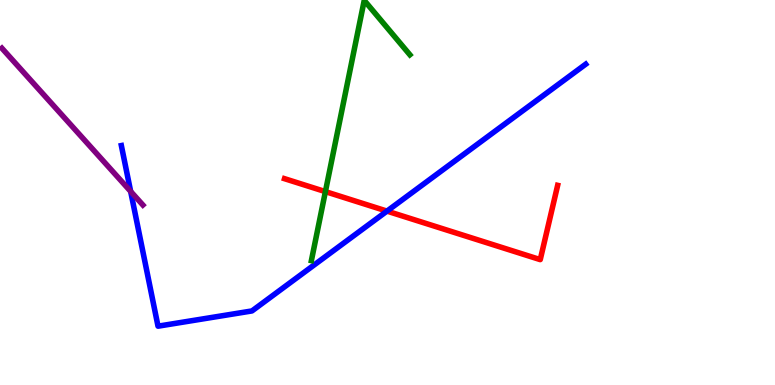[{'lines': ['blue', 'red'], 'intersections': [{'x': 4.99, 'y': 4.52}]}, {'lines': ['green', 'red'], 'intersections': [{'x': 4.2, 'y': 5.02}]}, {'lines': ['purple', 'red'], 'intersections': []}, {'lines': ['blue', 'green'], 'intersections': []}, {'lines': ['blue', 'purple'], 'intersections': [{'x': 1.69, 'y': 5.03}]}, {'lines': ['green', 'purple'], 'intersections': []}]